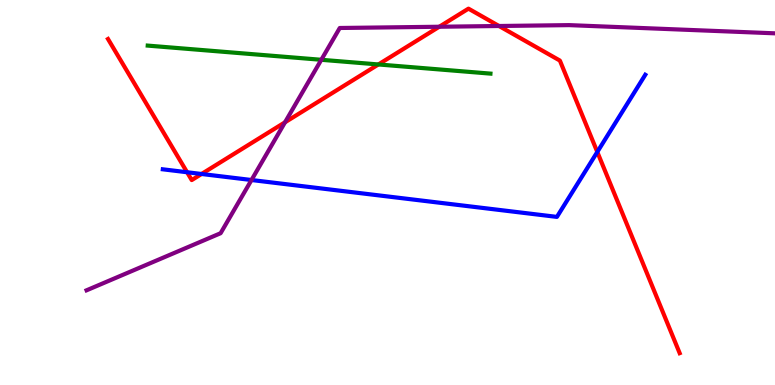[{'lines': ['blue', 'red'], 'intersections': [{'x': 2.41, 'y': 5.53}, {'x': 2.6, 'y': 5.48}, {'x': 7.71, 'y': 6.05}]}, {'lines': ['green', 'red'], 'intersections': [{'x': 4.88, 'y': 8.33}]}, {'lines': ['purple', 'red'], 'intersections': [{'x': 3.68, 'y': 6.82}, {'x': 5.67, 'y': 9.31}, {'x': 6.44, 'y': 9.32}]}, {'lines': ['blue', 'green'], 'intersections': []}, {'lines': ['blue', 'purple'], 'intersections': [{'x': 3.25, 'y': 5.32}]}, {'lines': ['green', 'purple'], 'intersections': [{'x': 4.15, 'y': 8.45}]}]